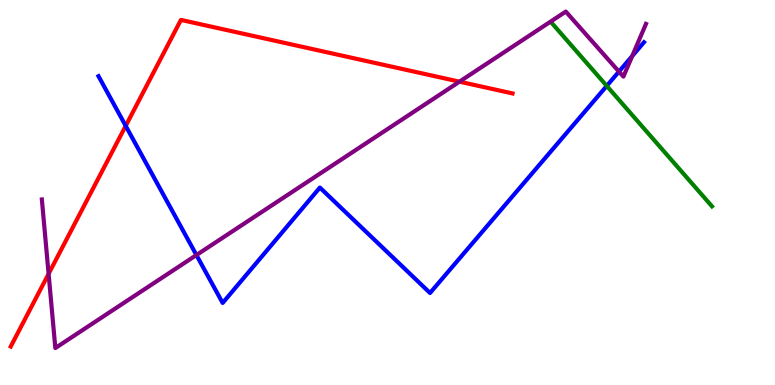[{'lines': ['blue', 'red'], 'intersections': [{'x': 1.62, 'y': 6.73}]}, {'lines': ['green', 'red'], 'intersections': []}, {'lines': ['purple', 'red'], 'intersections': [{'x': 0.627, 'y': 2.89}, {'x': 5.93, 'y': 7.88}]}, {'lines': ['blue', 'green'], 'intersections': [{'x': 7.83, 'y': 7.77}]}, {'lines': ['blue', 'purple'], 'intersections': [{'x': 2.53, 'y': 3.38}, {'x': 7.99, 'y': 8.14}, {'x': 8.16, 'y': 8.54}]}, {'lines': ['green', 'purple'], 'intersections': []}]